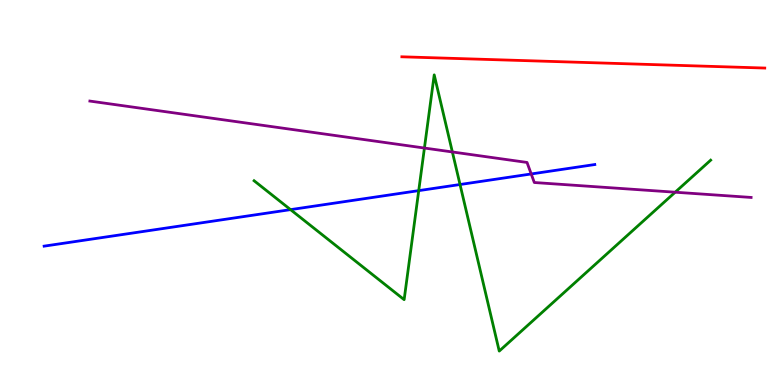[{'lines': ['blue', 'red'], 'intersections': []}, {'lines': ['green', 'red'], 'intersections': []}, {'lines': ['purple', 'red'], 'intersections': []}, {'lines': ['blue', 'green'], 'intersections': [{'x': 3.75, 'y': 4.56}, {'x': 5.4, 'y': 5.05}, {'x': 5.94, 'y': 5.21}]}, {'lines': ['blue', 'purple'], 'intersections': [{'x': 6.85, 'y': 5.48}]}, {'lines': ['green', 'purple'], 'intersections': [{'x': 5.48, 'y': 6.15}, {'x': 5.84, 'y': 6.05}, {'x': 8.71, 'y': 5.01}]}]